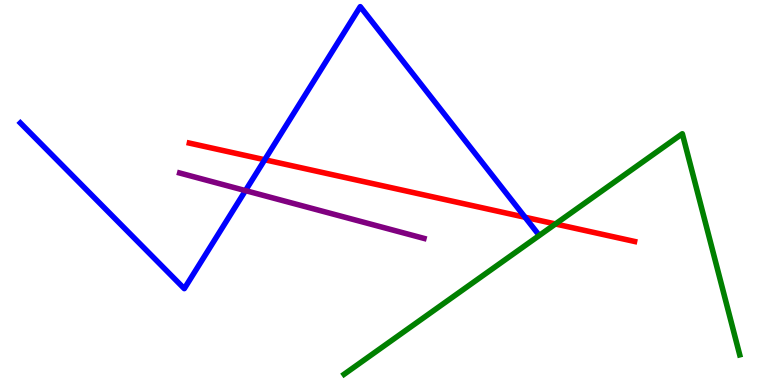[{'lines': ['blue', 'red'], 'intersections': [{'x': 3.42, 'y': 5.85}, {'x': 6.78, 'y': 4.36}]}, {'lines': ['green', 'red'], 'intersections': [{'x': 7.17, 'y': 4.18}]}, {'lines': ['purple', 'red'], 'intersections': []}, {'lines': ['blue', 'green'], 'intersections': []}, {'lines': ['blue', 'purple'], 'intersections': [{'x': 3.17, 'y': 5.05}]}, {'lines': ['green', 'purple'], 'intersections': []}]